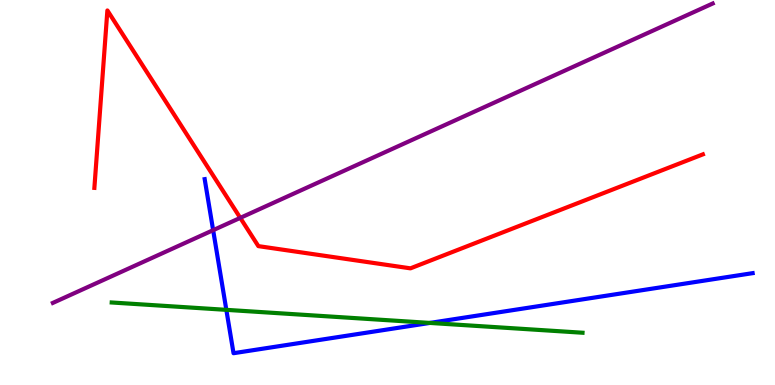[{'lines': ['blue', 'red'], 'intersections': []}, {'lines': ['green', 'red'], 'intersections': []}, {'lines': ['purple', 'red'], 'intersections': [{'x': 3.1, 'y': 4.34}]}, {'lines': ['blue', 'green'], 'intersections': [{'x': 2.92, 'y': 1.95}, {'x': 5.55, 'y': 1.61}]}, {'lines': ['blue', 'purple'], 'intersections': [{'x': 2.75, 'y': 4.02}]}, {'lines': ['green', 'purple'], 'intersections': []}]